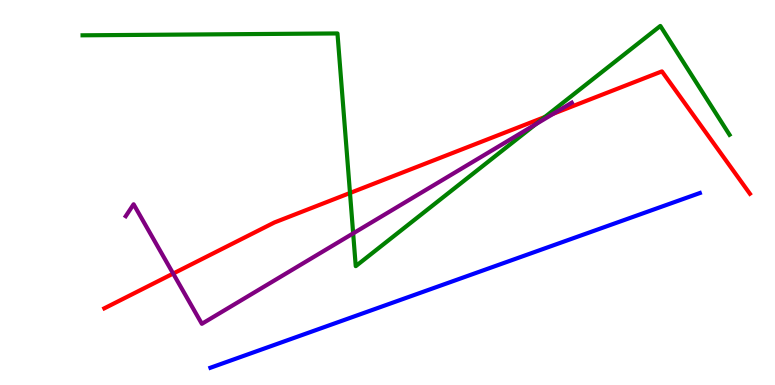[{'lines': ['blue', 'red'], 'intersections': []}, {'lines': ['green', 'red'], 'intersections': [{'x': 4.52, 'y': 4.99}, {'x': 7.03, 'y': 6.96}]}, {'lines': ['purple', 'red'], 'intersections': [{'x': 2.23, 'y': 2.89}, {'x': 7.14, 'y': 7.05}]}, {'lines': ['blue', 'green'], 'intersections': []}, {'lines': ['blue', 'purple'], 'intersections': []}, {'lines': ['green', 'purple'], 'intersections': [{'x': 4.56, 'y': 3.94}, {'x': 6.91, 'y': 6.77}]}]